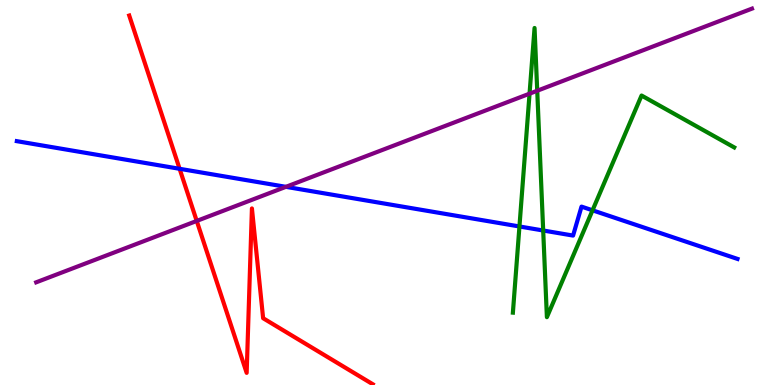[{'lines': ['blue', 'red'], 'intersections': [{'x': 2.32, 'y': 5.62}]}, {'lines': ['green', 'red'], 'intersections': []}, {'lines': ['purple', 'red'], 'intersections': [{'x': 2.54, 'y': 4.26}]}, {'lines': ['blue', 'green'], 'intersections': [{'x': 6.7, 'y': 4.12}, {'x': 7.01, 'y': 4.01}, {'x': 7.65, 'y': 4.54}]}, {'lines': ['blue', 'purple'], 'intersections': [{'x': 3.69, 'y': 5.15}]}, {'lines': ['green', 'purple'], 'intersections': [{'x': 6.83, 'y': 7.57}, {'x': 6.93, 'y': 7.64}]}]